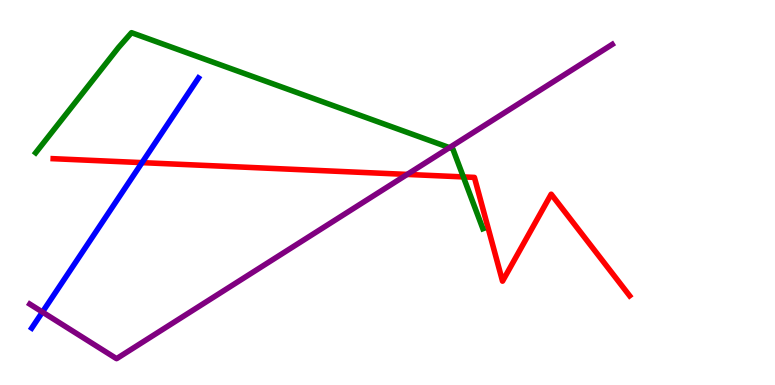[{'lines': ['blue', 'red'], 'intersections': [{'x': 1.83, 'y': 5.78}]}, {'lines': ['green', 'red'], 'intersections': [{'x': 5.98, 'y': 5.4}]}, {'lines': ['purple', 'red'], 'intersections': [{'x': 5.25, 'y': 5.47}]}, {'lines': ['blue', 'green'], 'intersections': []}, {'lines': ['blue', 'purple'], 'intersections': [{'x': 0.548, 'y': 1.89}]}, {'lines': ['green', 'purple'], 'intersections': [{'x': 5.8, 'y': 6.17}]}]